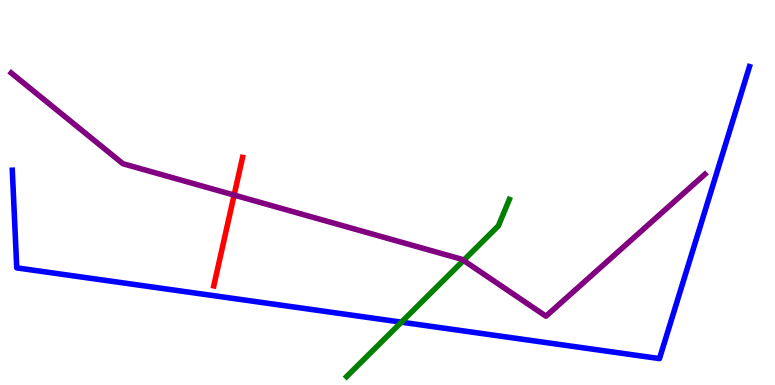[{'lines': ['blue', 'red'], 'intersections': []}, {'lines': ['green', 'red'], 'intersections': []}, {'lines': ['purple', 'red'], 'intersections': [{'x': 3.02, 'y': 4.93}]}, {'lines': ['blue', 'green'], 'intersections': [{'x': 5.18, 'y': 1.63}]}, {'lines': ['blue', 'purple'], 'intersections': []}, {'lines': ['green', 'purple'], 'intersections': [{'x': 5.98, 'y': 3.24}]}]